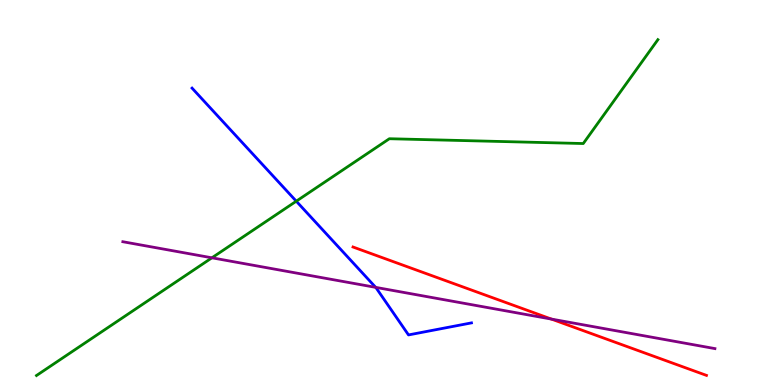[{'lines': ['blue', 'red'], 'intersections': []}, {'lines': ['green', 'red'], 'intersections': []}, {'lines': ['purple', 'red'], 'intersections': [{'x': 7.12, 'y': 1.71}]}, {'lines': ['blue', 'green'], 'intersections': [{'x': 3.82, 'y': 4.77}]}, {'lines': ['blue', 'purple'], 'intersections': [{'x': 4.85, 'y': 2.54}]}, {'lines': ['green', 'purple'], 'intersections': [{'x': 2.73, 'y': 3.3}]}]